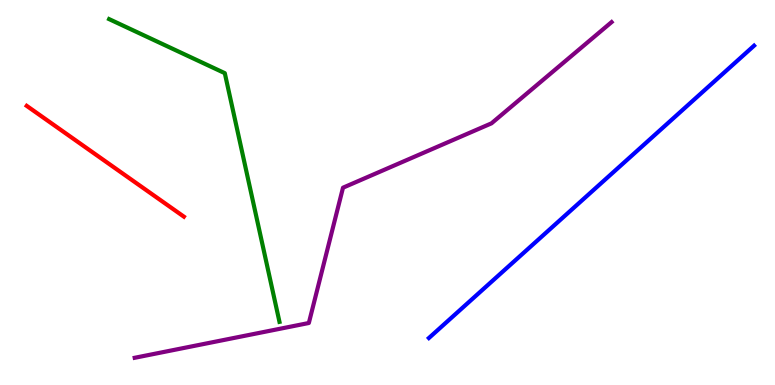[{'lines': ['blue', 'red'], 'intersections': []}, {'lines': ['green', 'red'], 'intersections': []}, {'lines': ['purple', 'red'], 'intersections': []}, {'lines': ['blue', 'green'], 'intersections': []}, {'lines': ['blue', 'purple'], 'intersections': []}, {'lines': ['green', 'purple'], 'intersections': []}]